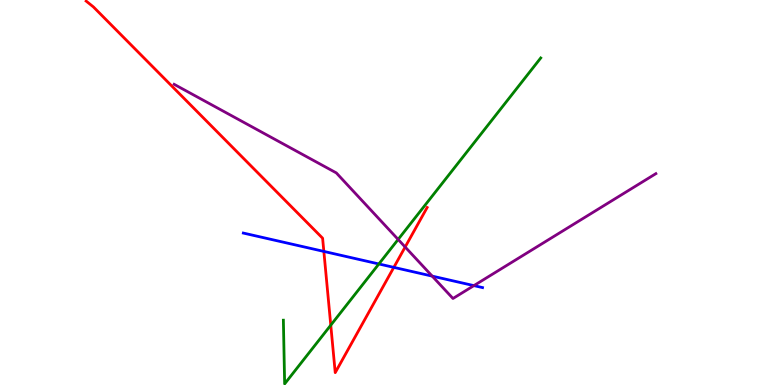[{'lines': ['blue', 'red'], 'intersections': [{'x': 4.18, 'y': 3.47}, {'x': 5.08, 'y': 3.06}]}, {'lines': ['green', 'red'], 'intersections': [{'x': 4.27, 'y': 1.55}]}, {'lines': ['purple', 'red'], 'intersections': [{'x': 5.23, 'y': 3.58}]}, {'lines': ['blue', 'green'], 'intersections': [{'x': 4.89, 'y': 3.14}]}, {'lines': ['blue', 'purple'], 'intersections': [{'x': 5.58, 'y': 2.83}, {'x': 6.11, 'y': 2.58}]}, {'lines': ['green', 'purple'], 'intersections': [{'x': 5.14, 'y': 3.78}]}]